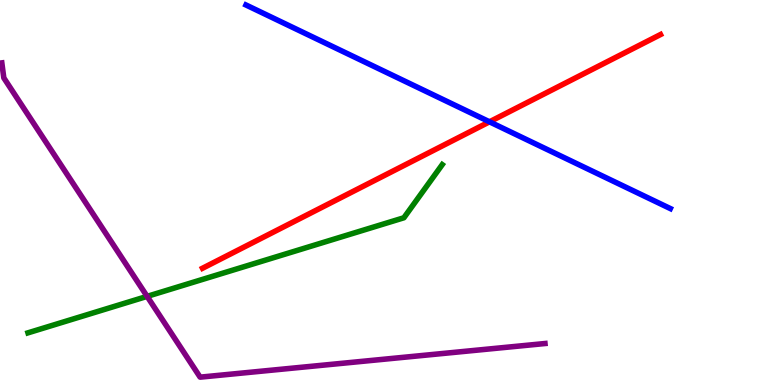[{'lines': ['blue', 'red'], 'intersections': [{'x': 6.32, 'y': 6.84}]}, {'lines': ['green', 'red'], 'intersections': []}, {'lines': ['purple', 'red'], 'intersections': []}, {'lines': ['blue', 'green'], 'intersections': []}, {'lines': ['blue', 'purple'], 'intersections': []}, {'lines': ['green', 'purple'], 'intersections': [{'x': 1.9, 'y': 2.3}]}]